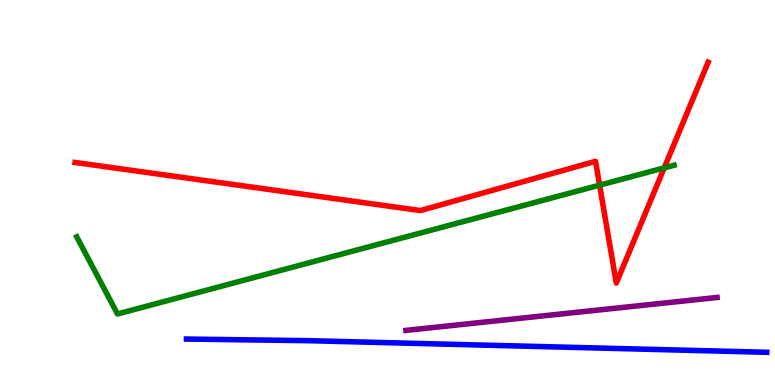[{'lines': ['blue', 'red'], 'intersections': []}, {'lines': ['green', 'red'], 'intersections': [{'x': 7.74, 'y': 5.19}, {'x': 8.57, 'y': 5.64}]}, {'lines': ['purple', 'red'], 'intersections': []}, {'lines': ['blue', 'green'], 'intersections': []}, {'lines': ['blue', 'purple'], 'intersections': []}, {'lines': ['green', 'purple'], 'intersections': []}]